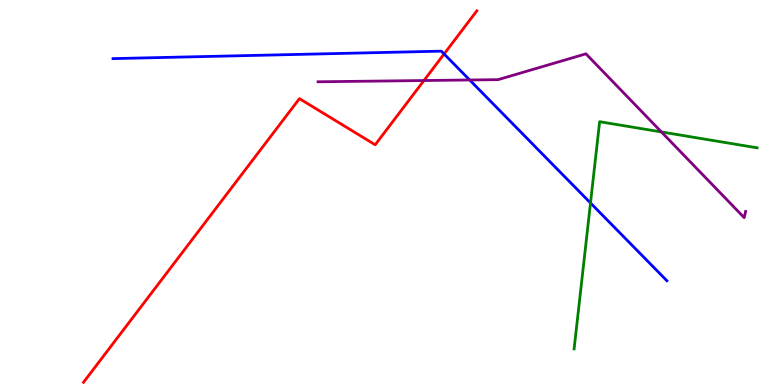[{'lines': ['blue', 'red'], 'intersections': [{'x': 5.73, 'y': 8.6}]}, {'lines': ['green', 'red'], 'intersections': []}, {'lines': ['purple', 'red'], 'intersections': [{'x': 5.47, 'y': 7.91}]}, {'lines': ['blue', 'green'], 'intersections': [{'x': 7.62, 'y': 4.73}]}, {'lines': ['blue', 'purple'], 'intersections': [{'x': 6.06, 'y': 7.92}]}, {'lines': ['green', 'purple'], 'intersections': [{'x': 8.53, 'y': 6.57}]}]